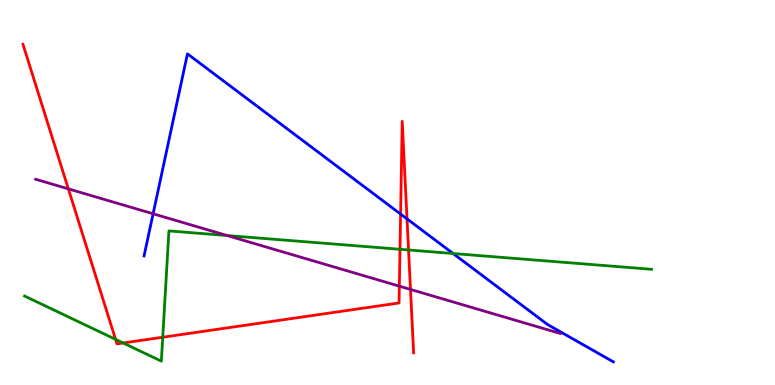[{'lines': ['blue', 'red'], 'intersections': [{'x': 5.17, 'y': 4.44}, {'x': 5.25, 'y': 4.31}]}, {'lines': ['green', 'red'], 'intersections': [{'x': 1.49, 'y': 1.19}, {'x': 1.59, 'y': 1.09}, {'x': 2.1, 'y': 1.24}, {'x': 5.16, 'y': 3.52}, {'x': 5.27, 'y': 3.51}]}, {'lines': ['purple', 'red'], 'intersections': [{'x': 0.882, 'y': 5.09}, {'x': 5.15, 'y': 2.57}, {'x': 5.3, 'y': 2.48}]}, {'lines': ['blue', 'green'], 'intersections': [{'x': 5.85, 'y': 3.42}]}, {'lines': ['blue', 'purple'], 'intersections': [{'x': 1.98, 'y': 4.45}]}, {'lines': ['green', 'purple'], 'intersections': [{'x': 2.93, 'y': 3.88}]}]